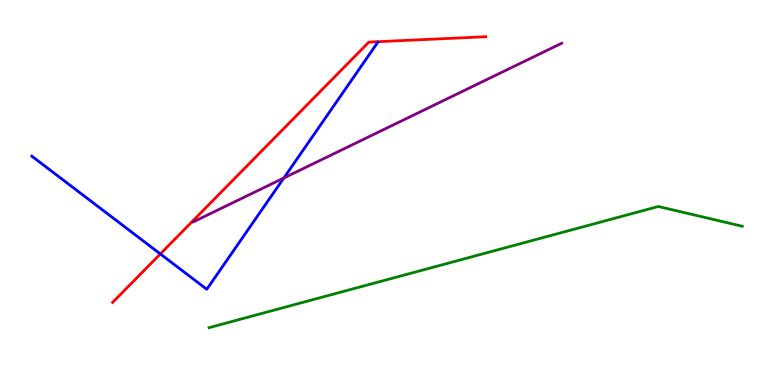[{'lines': ['blue', 'red'], 'intersections': [{'x': 2.07, 'y': 3.4}]}, {'lines': ['green', 'red'], 'intersections': []}, {'lines': ['purple', 'red'], 'intersections': []}, {'lines': ['blue', 'green'], 'intersections': []}, {'lines': ['blue', 'purple'], 'intersections': [{'x': 3.66, 'y': 5.38}]}, {'lines': ['green', 'purple'], 'intersections': []}]